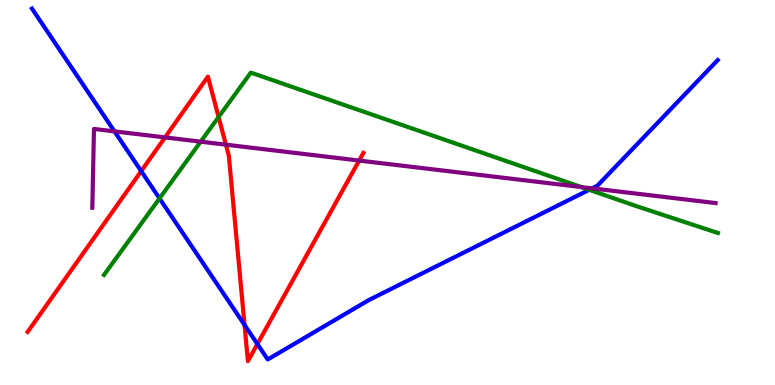[{'lines': ['blue', 'red'], 'intersections': [{'x': 1.82, 'y': 5.56}, {'x': 3.16, 'y': 1.56}, {'x': 3.32, 'y': 1.06}]}, {'lines': ['green', 'red'], 'intersections': [{'x': 2.82, 'y': 6.96}]}, {'lines': ['purple', 'red'], 'intersections': [{'x': 2.13, 'y': 6.43}, {'x': 2.91, 'y': 6.24}, {'x': 4.63, 'y': 5.83}]}, {'lines': ['blue', 'green'], 'intersections': [{'x': 2.06, 'y': 4.85}, {'x': 7.6, 'y': 5.07}]}, {'lines': ['blue', 'purple'], 'intersections': [{'x': 1.48, 'y': 6.59}, {'x': 7.64, 'y': 5.11}]}, {'lines': ['green', 'purple'], 'intersections': [{'x': 2.59, 'y': 6.32}, {'x': 7.5, 'y': 5.14}]}]